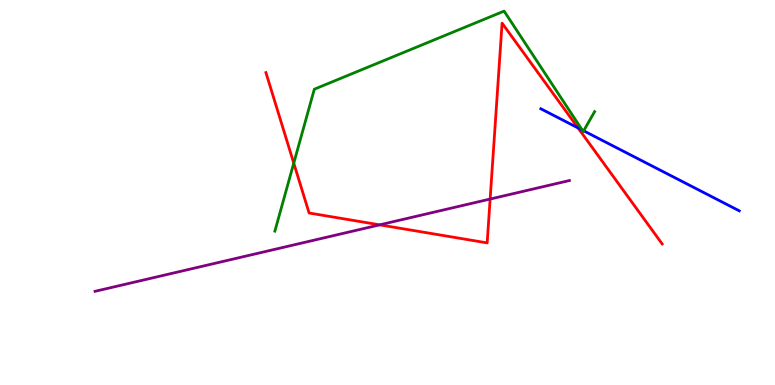[{'lines': ['blue', 'red'], 'intersections': [{'x': 7.46, 'y': 6.68}]}, {'lines': ['green', 'red'], 'intersections': [{'x': 3.79, 'y': 5.76}]}, {'lines': ['purple', 'red'], 'intersections': [{'x': 4.9, 'y': 4.16}, {'x': 6.32, 'y': 4.83}]}, {'lines': ['blue', 'green'], 'intersections': [{'x': 7.51, 'y': 6.62}, {'x': 7.53, 'y': 6.6}]}, {'lines': ['blue', 'purple'], 'intersections': []}, {'lines': ['green', 'purple'], 'intersections': []}]